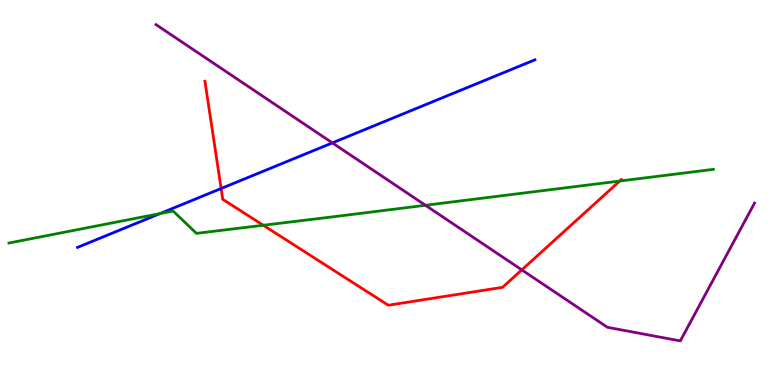[{'lines': ['blue', 'red'], 'intersections': [{'x': 2.85, 'y': 5.1}]}, {'lines': ['green', 'red'], 'intersections': [{'x': 3.4, 'y': 4.15}, {'x': 8.0, 'y': 5.3}]}, {'lines': ['purple', 'red'], 'intersections': [{'x': 6.73, 'y': 2.99}]}, {'lines': ['blue', 'green'], 'intersections': [{'x': 2.06, 'y': 4.45}]}, {'lines': ['blue', 'purple'], 'intersections': [{'x': 4.29, 'y': 6.29}]}, {'lines': ['green', 'purple'], 'intersections': [{'x': 5.49, 'y': 4.67}]}]